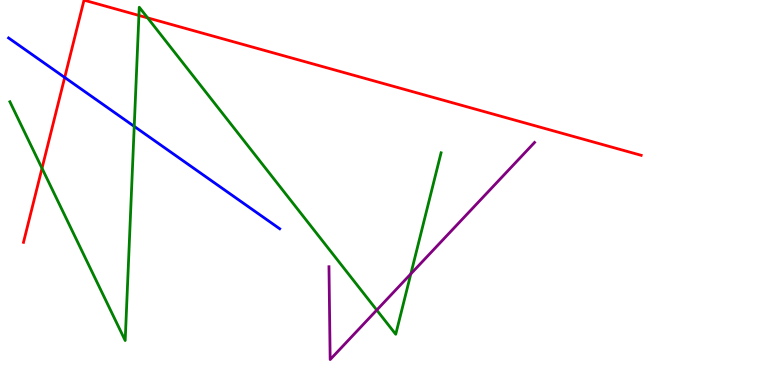[{'lines': ['blue', 'red'], 'intersections': [{'x': 0.835, 'y': 7.99}]}, {'lines': ['green', 'red'], 'intersections': [{'x': 0.542, 'y': 5.63}, {'x': 1.79, 'y': 9.6}, {'x': 1.9, 'y': 9.54}]}, {'lines': ['purple', 'red'], 'intersections': []}, {'lines': ['blue', 'green'], 'intersections': [{'x': 1.73, 'y': 6.72}]}, {'lines': ['blue', 'purple'], 'intersections': []}, {'lines': ['green', 'purple'], 'intersections': [{'x': 4.86, 'y': 1.95}, {'x': 5.3, 'y': 2.89}]}]